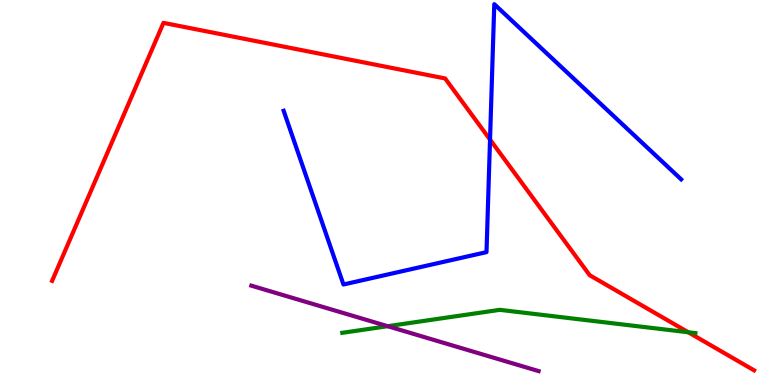[{'lines': ['blue', 'red'], 'intersections': [{'x': 6.32, 'y': 6.37}]}, {'lines': ['green', 'red'], 'intersections': [{'x': 8.88, 'y': 1.37}]}, {'lines': ['purple', 'red'], 'intersections': []}, {'lines': ['blue', 'green'], 'intersections': []}, {'lines': ['blue', 'purple'], 'intersections': []}, {'lines': ['green', 'purple'], 'intersections': [{'x': 5.0, 'y': 1.53}]}]